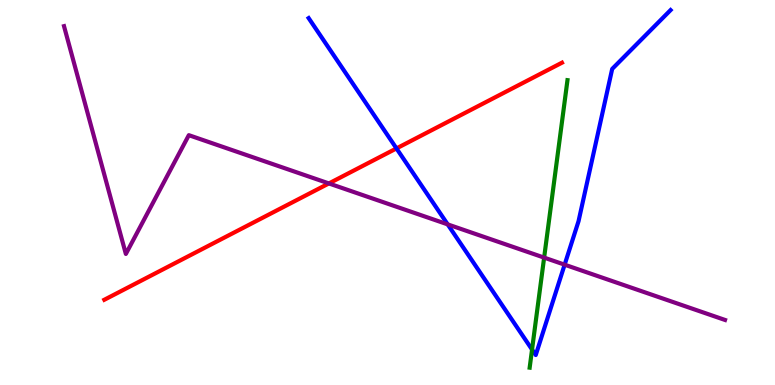[{'lines': ['blue', 'red'], 'intersections': [{'x': 5.12, 'y': 6.14}]}, {'lines': ['green', 'red'], 'intersections': []}, {'lines': ['purple', 'red'], 'intersections': [{'x': 4.24, 'y': 5.24}]}, {'lines': ['blue', 'green'], 'intersections': [{'x': 6.87, 'y': 0.921}]}, {'lines': ['blue', 'purple'], 'intersections': [{'x': 5.78, 'y': 4.17}, {'x': 7.29, 'y': 3.13}]}, {'lines': ['green', 'purple'], 'intersections': [{'x': 7.02, 'y': 3.31}]}]